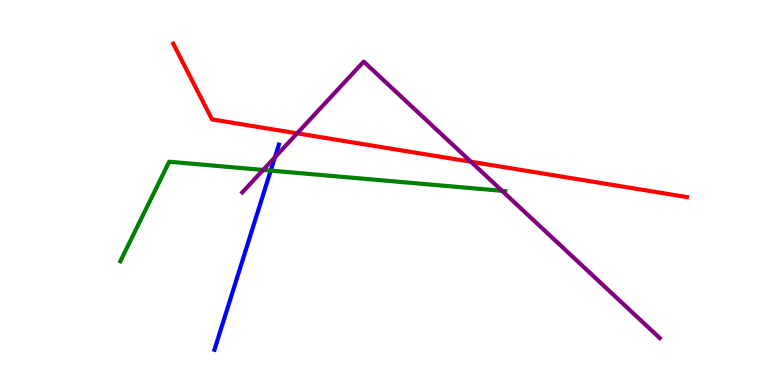[{'lines': ['blue', 'red'], 'intersections': []}, {'lines': ['green', 'red'], 'intersections': []}, {'lines': ['purple', 'red'], 'intersections': [{'x': 3.83, 'y': 6.54}, {'x': 6.08, 'y': 5.8}]}, {'lines': ['blue', 'green'], 'intersections': [{'x': 3.49, 'y': 5.57}]}, {'lines': ['blue', 'purple'], 'intersections': [{'x': 3.55, 'y': 5.91}]}, {'lines': ['green', 'purple'], 'intersections': [{'x': 3.4, 'y': 5.59}, {'x': 6.48, 'y': 5.04}]}]